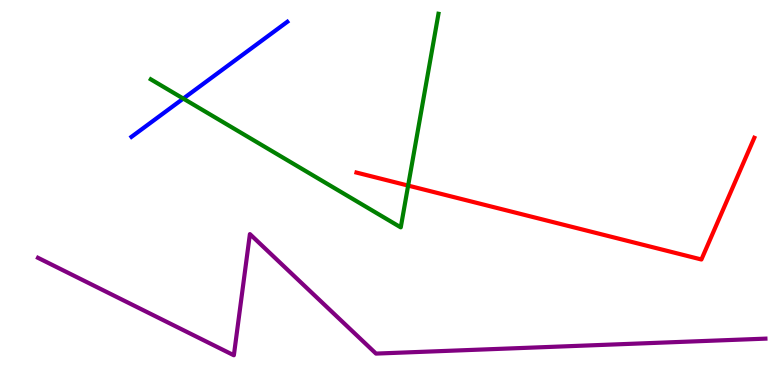[{'lines': ['blue', 'red'], 'intersections': []}, {'lines': ['green', 'red'], 'intersections': [{'x': 5.27, 'y': 5.18}]}, {'lines': ['purple', 'red'], 'intersections': []}, {'lines': ['blue', 'green'], 'intersections': [{'x': 2.37, 'y': 7.44}]}, {'lines': ['blue', 'purple'], 'intersections': []}, {'lines': ['green', 'purple'], 'intersections': []}]